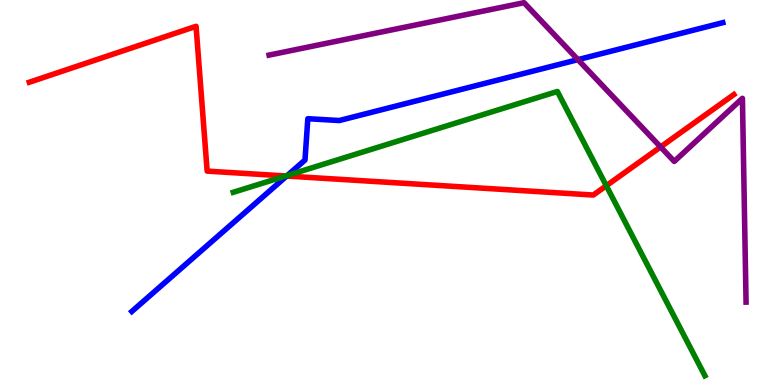[{'lines': ['blue', 'red'], 'intersections': [{'x': 3.7, 'y': 5.43}]}, {'lines': ['green', 'red'], 'intersections': [{'x': 3.69, 'y': 5.43}, {'x': 7.82, 'y': 5.18}]}, {'lines': ['purple', 'red'], 'intersections': [{'x': 8.52, 'y': 6.18}]}, {'lines': ['blue', 'green'], 'intersections': [{'x': 3.71, 'y': 5.44}]}, {'lines': ['blue', 'purple'], 'intersections': [{'x': 7.46, 'y': 8.45}]}, {'lines': ['green', 'purple'], 'intersections': []}]